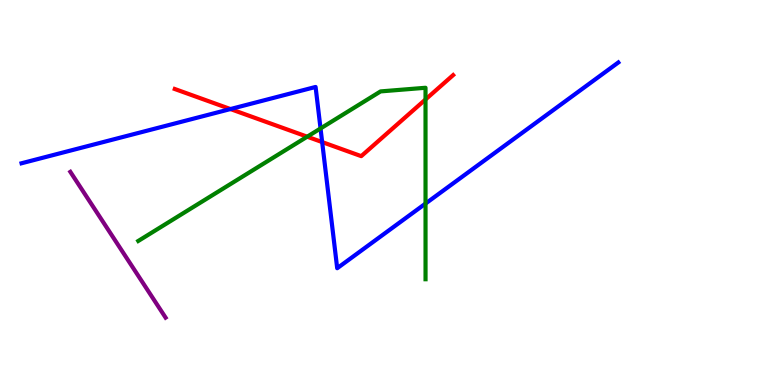[{'lines': ['blue', 'red'], 'intersections': [{'x': 2.97, 'y': 7.17}, {'x': 4.16, 'y': 6.31}]}, {'lines': ['green', 'red'], 'intersections': [{'x': 3.96, 'y': 6.45}, {'x': 5.49, 'y': 7.42}]}, {'lines': ['purple', 'red'], 'intersections': []}, {'lines': ['blue', 'green'], 'intersections': [{'x': 4.14, 'y': 6.66}, {'x': 5.49, 'y': 4.71}]}, {'lines': ['blue', 'purple'], 'intersections': []}, {'lines': ['green', 'purple'], 'intersections': []}]